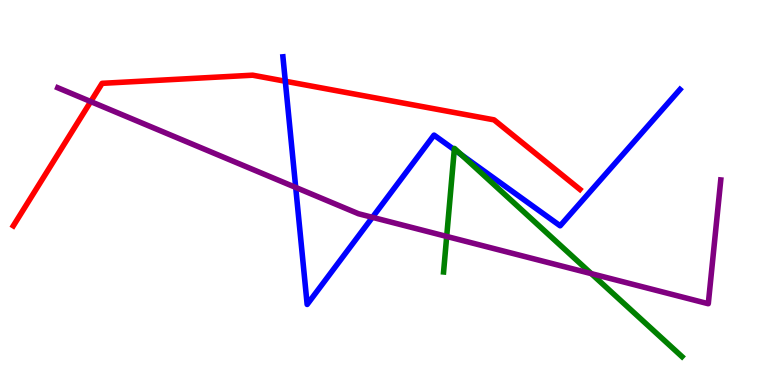[{'lines': ['blue', 'red'], 'intersections': [{'x': 3.68, 'y': 7.89}]}, {'lines': ['green', 'red'], 'intersections': []}, {'lines': ['purple', 'red'], 'intersections': [{'x': 1.17, 'y': 7.36}]}, {'lines': ['blue', 'green'], 'intersections': [{'x': 5.86, 'y': 6.11}, {'x': 5.95, 'y': 5.98}]}, {'lines': ['blue', 'purple'], 'intersections': [{'x': 3.82, 'y': 5.13}, {'x': 4.81, 'y': 4.35}]}, {'lines': ['green', 'purple'], 'intersections': [{'x': 5.76, 'y': 3.86}, {'x': 7.63, 'y': 2.89}]}]